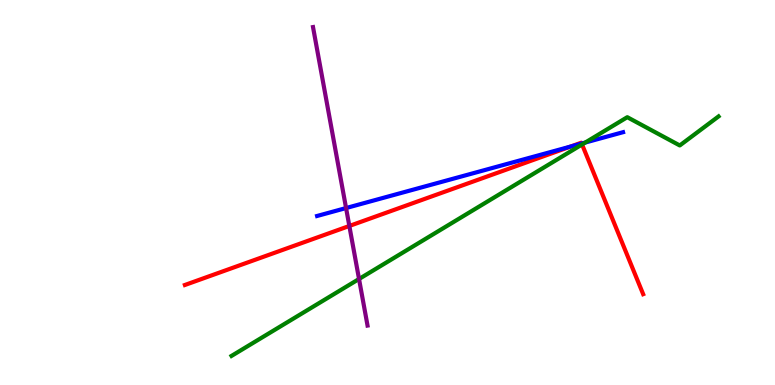[{'lines': ['blue', 'red'], 'intersections': [{'x': 7.36, 'y': 6.19}, {'x': 7.51, 'y': 6.27}]}, {'lines': ['green', 'red'], 'intersections': [{'x': 7.51, 'y': 6.25}]}, {'lines': ['purple', 'red'], 'intersections': [{'x': 4.51, 'y': 4.13}]}, {'lines': ['blue', 'green'], 'intersections': [{'x': 7.55, 'y': 6.3}]}, {'lines': ['blue', 'purple'], 'intersections': [{'x': 4.47, 'y': 4.6}]}, {'lines': ['green', 'purple'], 'intersections': [{'x': 4.63, 'y': 2.75}]}]